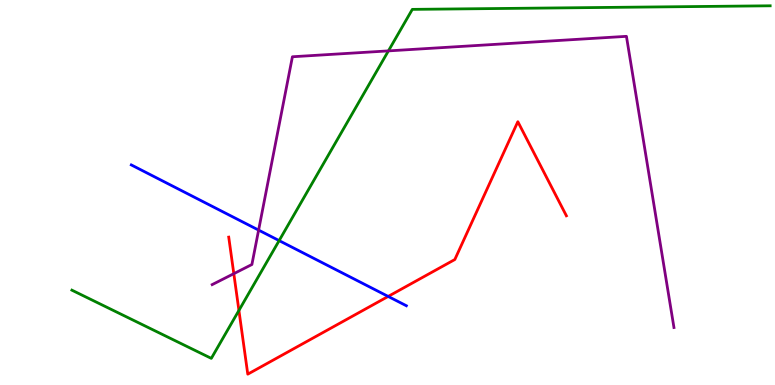[{'lines': ['blue', 'red'], 'intersections': [{'x': 5.01, 'y': 2.3}]}, {'lines': ['green', 'red'], 'intersections': [{'x': 3.08, 'y': 1.94}]}, {'lines': ['purple', 'red'], 'intersections': [{'x': 3.02, 'y': 2.89}]}, {'lines': ['blue', 'green'], 'intersections': [{'x': 3.6, 'y': 3.75}]}, {'lines': ['blue', 'purple'], 'intersections': [{'x': 3.34, 'y': 4.02}]}, {'lines': ['green', 'purple'], 'intersections': [{'x': 5.01, 'y': 8.68}]}]